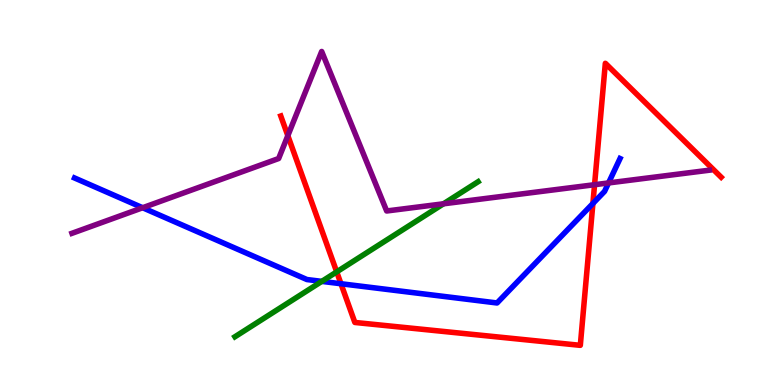[{'lines': ['blue', 'red'], 'intersections': [{'x': 4.4, 'y': 2.63}, {'x': 7.65, 'y': 4.71}]}, {'lines': ['green', 'red'], 'intersections': [{'x': 4.34, 'y': 2.94}]}, {'lines': ['purple', 'red'], 'intersections': [{'x': 3.71, 'y': 6.48}, {'x': 7.67, 'y': 5.2}]}, {'lines': ['blue', 'green'], 'intersections': [{'x': 4.15, 'y': 2.69}]}, {'lines': ['blue', 'purple'], 'intersections': [{'x': 1.84, 'y': 4.6}, {'x': 7.85, 'y': 5.25}]}, {'lines': ['green', 'purple'], 'intersections': [{'x': 5.72, 'y': 4.71}]}]